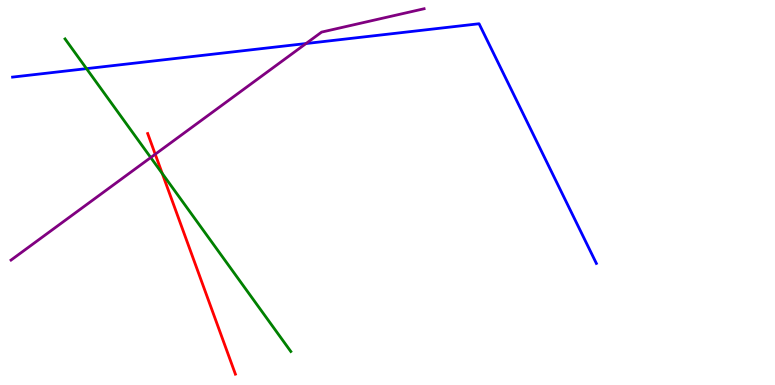[{'lines': ['blue', 'red'], 'intersections': []}, {'lines': ['green', 'red'], 'intersections': [{'x': 2.09, 'y': 5.49}]}, {'lines': ['purple', 'red'], 'intersections': [{'x': 2.0, 'y': 5.99}]}, {'lines': ['blue', 'green'], 'intersections': [{'x': 1.12, 'y': 8.22}]}, {'lines': ['blue', 'purple'], 'intersections': [{'x': 3.95, 'y': 8.87}]}, {'lines': ['green', 'purple'], 'intersections': [{'x': 1.94, 'y': 5.91}]}]